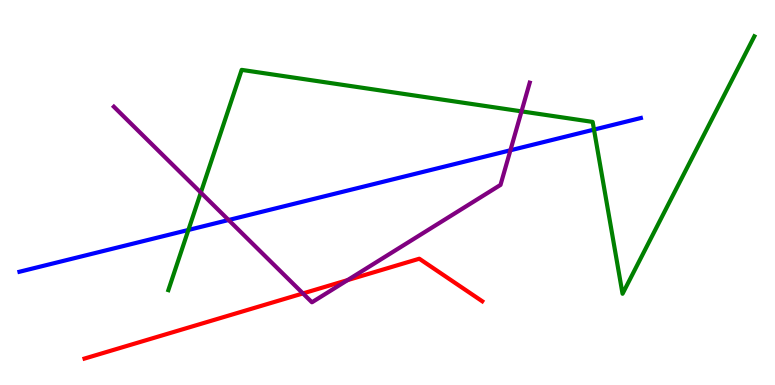[{'lines': ['blue', 'red'], 'intersections': []}, {'lines': ['green', 'red'], 'intersections': []}, {'lines': ['purple', 'red'], 'intersections': [{'x': 3.91, 'y': 2.38}, {'x': 4.48, 'y': 2.72}]}, {'lines': ['blue', 'green'], 'intersections': [{'x': 2.43, 'y': 4.03}, {'x': 7.66, 'y': 6.63}]}, {'lines': ['blue', 'purple'], 'intersections': [{'x': 2.95, 'y': 4.29}, {'x': 6.59, 'y': 6.1}]}, {'lines': ['green', 'purple'], 'intersections': [{'x': 2.59, 'y': 5.0}, {'x': 6.73, 'y': 7.11}]}]